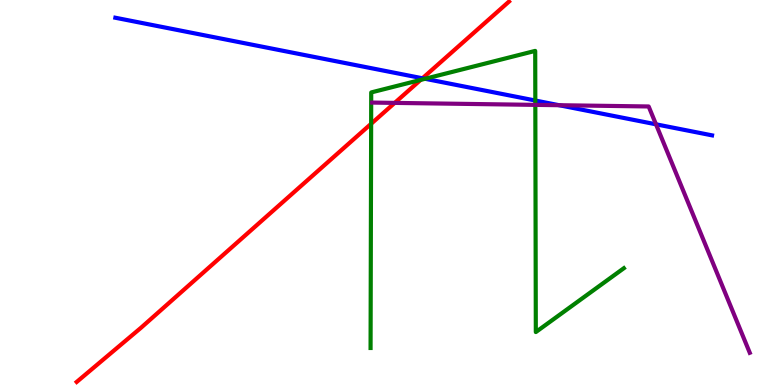[{'lines': ['blue', 'red'], 'intersections': [{'x': 5.45, 'y': 7.97}]}, {'lines': ['green', 'red'], 'intersections': [{'x': 4.79, 'y': 6.78}, {'x': 5.43, 'y': 7.92}]}, {'lines': ['purple', 'red'], 'intersections': [{'x': 5.09, 'y': 7.33}]}, {'lines': ['blue', 'green'], 'intersections': [{'x': 5.48, 'y': 7.95}, {'x': 6.91, 'y': 7.39}]}, {'lines': ['blue', 'purple'], 'intersections': [{'x': 7.21, 'y': 7.27}, {'x': 8.46, 'y': 6.77}]}, {'lines': ['green', 'purple'], 'intersections': [{'x': 6.91, 'y': 7.28}]}]